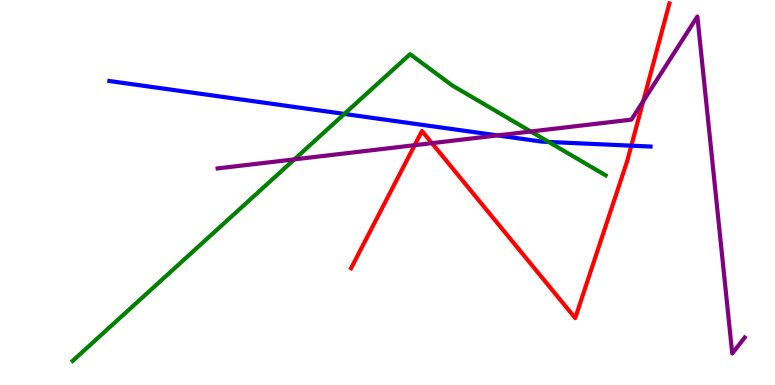[{'lines': ['blue', 'red'], 'intersections': [{'x': 8.15, 'y': 6.22}]}, {'lines': ['green', 'red'], 'intersections': []}, {'lines': ['purple', 'red'], 'intersections': [{'x': 5.35, 'y': 6.23}, {'x': 5.57, 'y': 6.28}, {'x': 8.3, 'y': 7.37}]}, {'lines': ['blue', 'green'], 'intersections': [{'x': 4.44, 'y': 7.04}, {'x': 7.08, 'y': 6.31}]}, {'lines': ['blue', 'purple'], 'intersections': [{'x': 6.42, 'y': 6.48}]}, {'lines': ['green', 'purple'], 'intersections': [{'x': 3.8, 'y': 5.86}, {'x': 6.85, 'y': 6.58}]}]